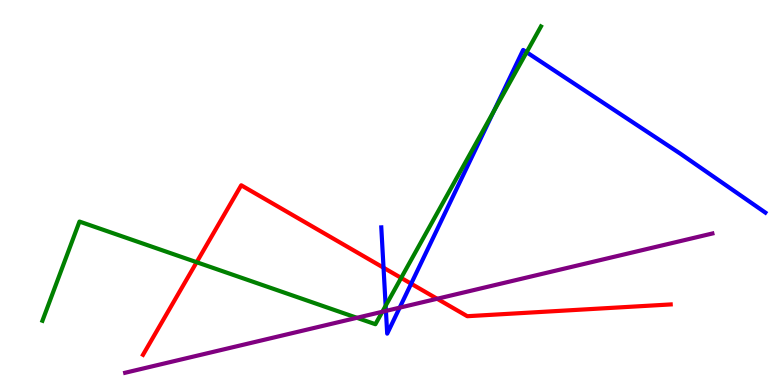[{'lines': ['blue', 'red'], 'intersections': [{'x': 4.95, 'y': 3.05}, {'x': 5.31, 'y': 2.63}]}, {'lines': ['green', 'red'], 'intersections': [{'x': 2.54, 'y': 3.19}, {'x': 5.18, 'y': 2.78}]}, {'lines': ['purple', 'red'], 'intersections': [{'x': 5.64, 'y': 2.24}]}, {'lines': ['blue', 'green'], 'intersections': [{'x': 4.98, 'y': 2.06}, {'x': 6.37, 'y': 7.1}, {'x': 6.8, 'y': 8.64}]}, {'lines': ['blue', 'purple'], 'intersections': [{'x': 4.98, 'y': 1.92}, {'x': 5.16, 'y': 2.01}]}, {'lines': ['green', 'purple'], 'intersections': [{'x': 4.61, 'y': 1.75}, {'x': 4.93, 'y': 1.9}]}]